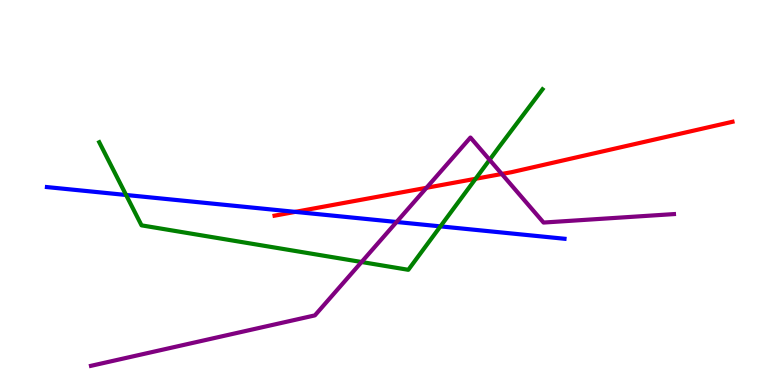[{'lines': ['blue', 'red'], 'intersections': [{'x': 3.81, 'y': 4.5}]}, {'lines': ['green', 'red'], 'intersections': [{'x': 6.14, 'y': 5.36}]}, {'lines': ['purple', 'red'], 'intersections': [{'x': 5.5, 'y': 5.12}, {'x': 6.47, 'y': 5.48}]}, {'lines': ['blue', 'green'], 'intersections': [{'x': 1.63, 'y': 4.94}, {'x': 5.68, 'y': 4.12}]}, {'lines': ['blue', 'purple'], 'intersections': [{'x': 5.12, 'y': 4.23}]}, {'lines': ['green', 'purple'], 'intersections': [{'x': 4.67, 'y': 3.19}, {'x': 6.32, 'y': 5.85}]}]